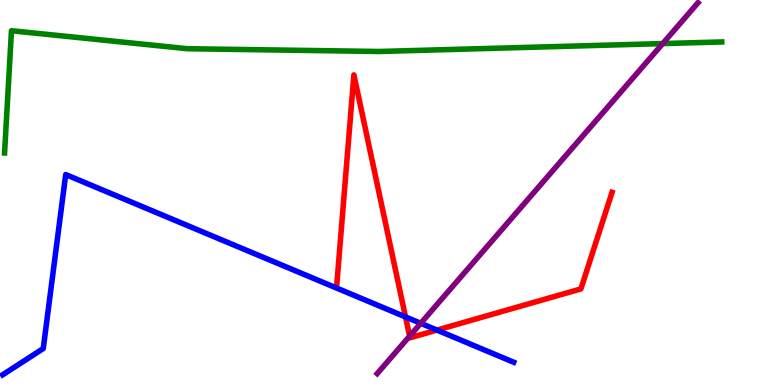[{'lines': ['blue', 'red'], 'intersections': [{'x': 5.23, 'y': 1.77}, {'x': 5.64, 'y': 1.43}]}, {'lines': ['green', 'red'], 'intersections': []}, {'lines': ['purple', 'red'], 'intersections': [{'x': 5.29, 'y': 1.27}]}, {'lines': ['blue', 'green'], 'intersections': []}, {'lines': ['blue', 'purple'], 'intersections': [{'x': 5.43, 'y': 1.6}]}, {'lines': ['green', 'purple'], 'intersections': [{'x': 8.55, 'y': 8.87}]}]